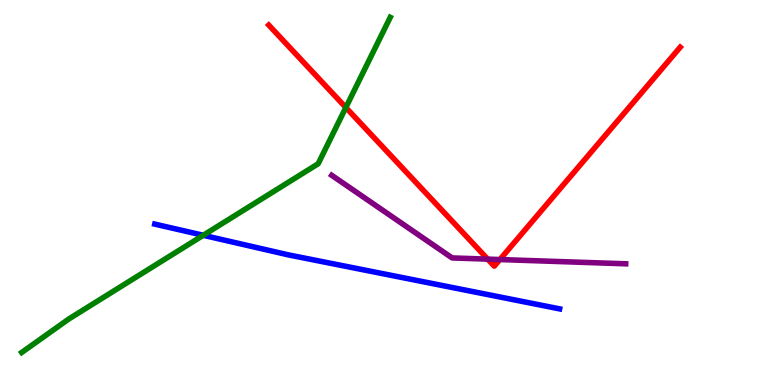[{'lines': ['blue', 'red'], 'intersections': []}, {'lines': ['green', 'red'], 'intersections': [{'x': 4.46, 'y': 7.21}]}, {'lines': ['purple', 'red'], 'intersections': [{'x': 6.29, 'y': 3.27}, {'x': 6.45, 'y': 3.26}]}, {'lines': ['blue', 'green'], 'intersections': [{'x': 2.62, 'y': 3.89}]}, {'lines': ['blue', 'purple'], 'intersections': []}, {'lines': ['green', 'purple'], 'intersections': []}]